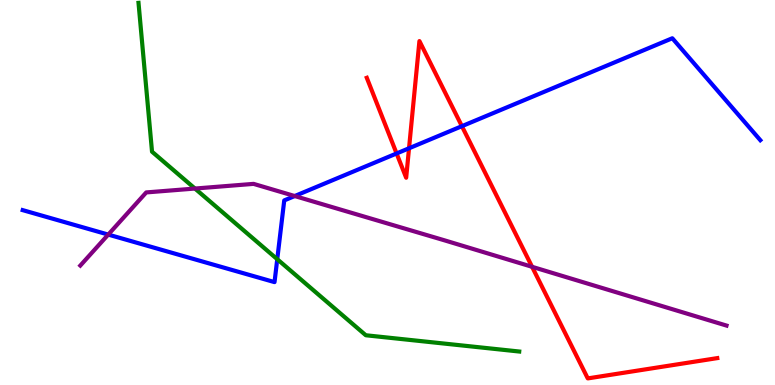[{'lines': ['blue', 'red'], 'intersections': [{'x': 5.12, 'y': 6.01}, {'x': 5.28, 'y': 6.15}, {'x': 5.96, 'y': 6.72}]}, {'lines': ['green', 'red'], 'intersections': []}, {'lines': ['purple', 'red'], 'intersections': [{'x': 6.87, 'y': 3.07}]}, {'lines': ['blue', 'green'], 'intersections': [{'x': 3.58, 'y': 3.27}]}, {'lines': ['blue', 'purple'], 'intersections': [{'x': 1.4, 'y': 3.91}, {'x': 3.8, 'y': 4.91}]}, {'lines': ['green', 'purple'], 'intersections': [{'x': 2.52, 'y': 5.1}]}]